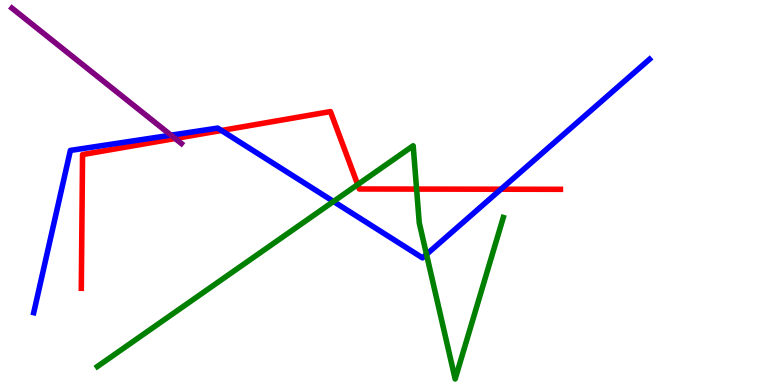[{'lines': ['blue', 'red'], 'intersections': [{'x': 2.86, 'y': 6.61}, {'x': 6.46, 'y': 5.09}]}, {'lines': ['green', 'red'], 'intersections': [{'x': 4.62, 'y': 5.21}, {'x': 5.38, 'y': 5.09}]}, {'lines': ['purple', 'red'], 'intersections': [{'x': 2.26, 'y': 6.4}]}, {'lines': ['blue', 'green'], 'intersections': [{'x': 4.3, 'y': 4.77}, {'x': 5.5, 'y': 3.39}]}, {'lines': ['blue', 'purple'], 'intersections': [{'x': 2.21, 'y': 6.49}]}, {'lines': ['green', 'purple'], 'intersections': []}]